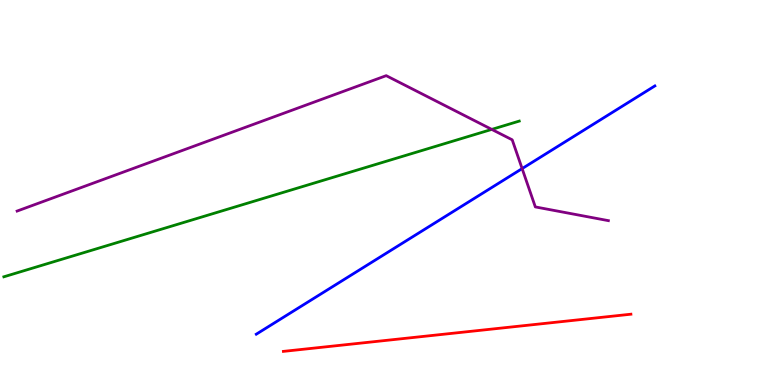[{'lines': ['blue', 'red'], 'intersections': []}, {'lines': ['green', 'red'], 'intersections': []}, {'lines': ['purple', 'red'], 'intersections': []}, {'lines': ['blue', 'green'], 'intersections': []}, {'lines': ['blue', 'purple'], 'intersections': [{'x': 6.74, 'y': 5.62}]}, {'lines': ['green', 'purple'], 'intersections': [{'x': 6.35, 'y': 6.64}]}]